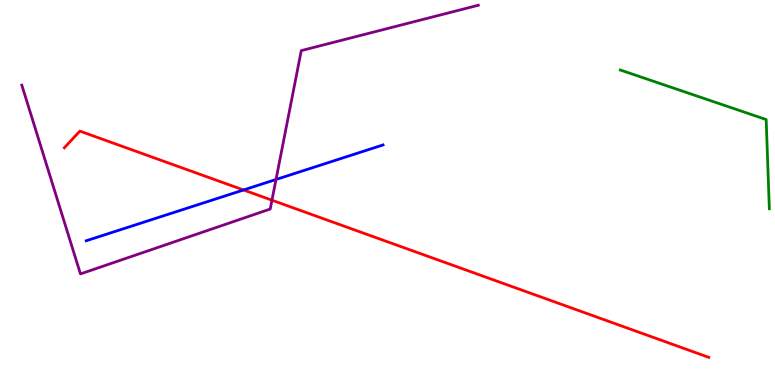[{'lines': ['blue', 'red'], 'intersections': [{'x': 3.14, 'y': 5.07}]}, {'lines': ['green', 'red'], 'intersections': []}, {'lines': ['purple', 'red'], 'intersections': [{'x': 3.51, 'y': 4.8}]}, {'lines': ['blue', 'green'], 'intersections': []}, {'lines': ['blue', 'purple'], 'intersections': [{'x': 3.56, 'y': 5.34}]}, {'lines': ['green', 'purple'], 'intersections': []}]